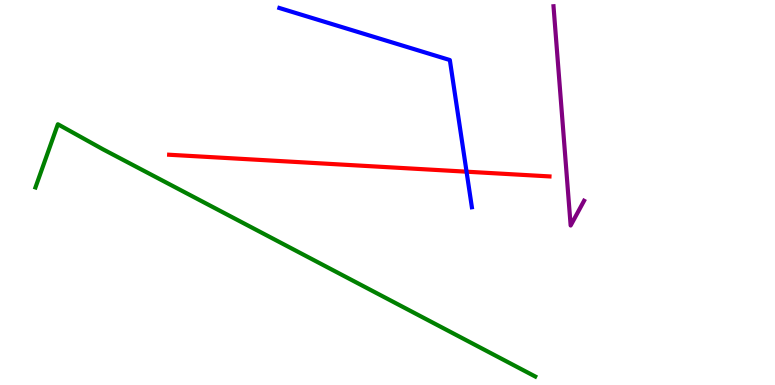[{'lines': ['blue', 'red'], 'intersections': [{'x': 6.02, 'y': 5.54}]}, {'lines': ['green', 'red'], 'intersections': []}, {'lines': ['purple', 'red'], 'intersections': []}, {'lines': ['blue', 'green'], 'intersections': []}, {'lines': ['blue', 'purple'], 'intersections': []}, {'lines': ['green', 'purple'], 'intersections': []}]